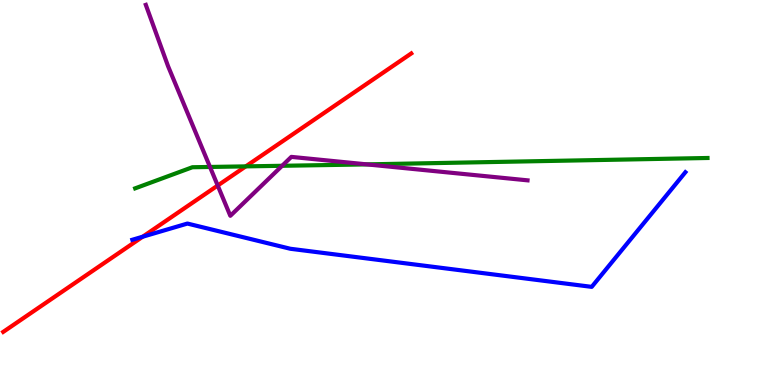[{'lines': ['blue', 'red'], 'intersections': [{'x': 1.84, 'y': 3.85}]}, {'lines': ['green', 'red'], 'intersections': [{'x': 3.17, 'y': 5.68}]}, {'lines': ['purple', 'red'], 'intersections': [{'x': 2.81, 'y': 5.18}]}, {'lines': ['blue', 'green'], 'intersections': []}, {'lines': ['blue', 'purple'], 'intersections': []}, {'lines': ['green', 'purple'], 'intersections': [{'x': 2.71, 'y': 5.66}, {'x': 3.64, 'y': 5.69}, {'x': 4.73, 'y': 5.73}]}]